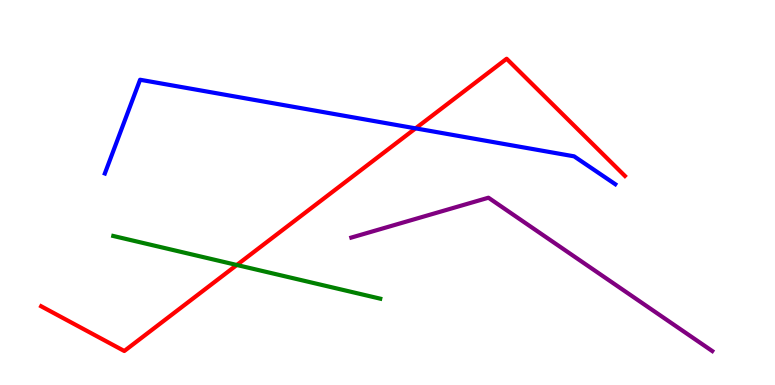[{'lines': ['blue', 'red'], 'intersections': [{'x': 5.36, 'y': 6.67}]}, {'lines': ['green', 'red'], 'intersections': [{'x': 3.06, 'y': 3.12}]}, {'lines': ['purple', 'red'], 'intersections': []}, {'lines': ['blue', 'green'], 'intersections': []}, {'lines': ['blue', 'purple'], 'intersections': []}, {'lines': ['green', 'purple'], 'intersections': []}]